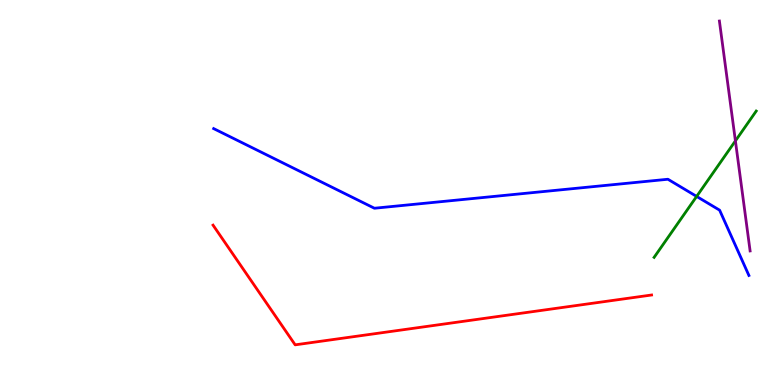[{'lines': ['blue', 'red'], 'intersections': []}, {'lines': ['green', 'red'], 'intersections': []}, {'lines': ['purple', 'red'], 'intersections': []}, {'lines': ['blue', 'green'], 'intersections': [{'x': 8.99, 'y': 4.9}]}, {'lines': ['blue', 'purple'], 'intersections': []}, {'lines': ['green', 'purple'], 'intersections': [{'x': 9.49, 'y': 6.34}]}]